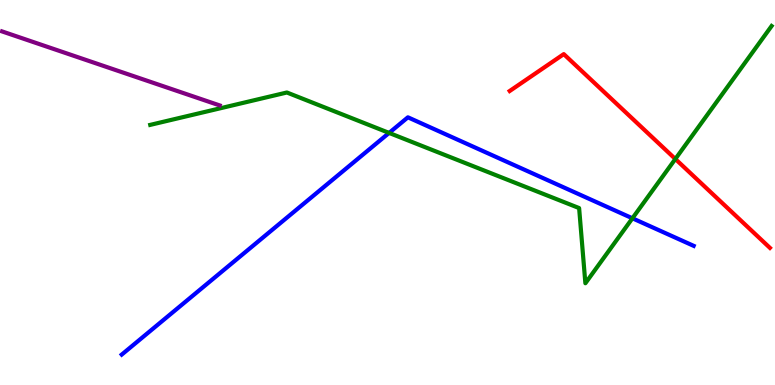[{'lines': ['blue', 'red'], 'intersections': []}, {'lines': ['green', 'red'], 'intersections': [{'x': 8.71, 'y': 5.87}]}, {'lines': ['purple', 'red'], 'intersections': []}, {'lines': ['blue', 'green'], 'intersections': [{'x': 5.02, 'y': 6.55}, {'x': 8.16, 'y': 4.33}]}, {'lines': ['blue', 'purple'], 'intersections': []}, {'lines': ['green', 'purple'], 'intersections': []}]